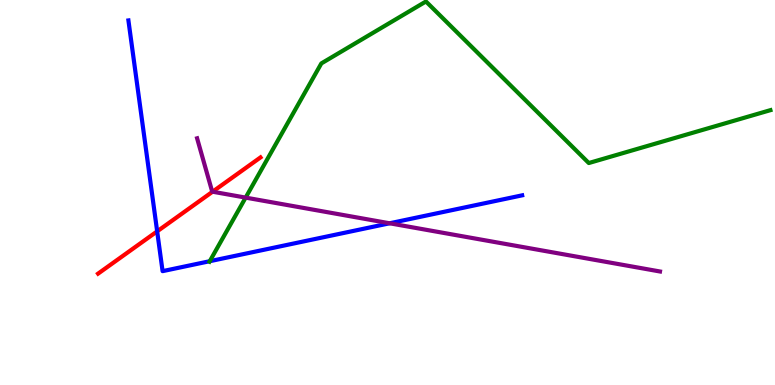[{'lines': ['blue', 'red'], 'intersections': [{'x': 2.03, 'y': 3.99}]}, {'lines': ['green', 'red'], 'intersections': []}, {'lines': ['purple', 'red'], 'intersections': [{'x': 2.74, 'y': 5.02}]}, {'lines': ['blue', 'green'], 'intersections': [{'x': 2.71, 'y': 3.22}]}, {'lines': ['blue', 'purple'], 'intersections': [{'x': 5.03, 'y': 4.2}]}, {'lines': ['green', 'purple'], 'intersections': [{'x': 3.17, 'y': 4.87}]}]